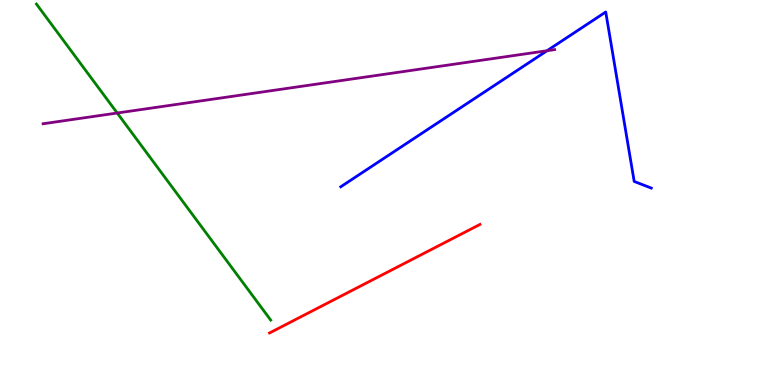[{'lines': ['blue', 'red'], 'intersections': []}, {'lines': ['green', 'red'], 'intersections': []}, {'lines': ['purple', 'red'], 'intersections': []}, {'lines': ['blue', 'green'], 'intersections': []}, {'lines': ['blue', 'purple'], 'intersections': [{'x': 7.06, 'y': 8.68}]}, {'lines': ['green', 'purple'], 'intersections': [{'x': 1.51, 'y': 7.06}]}]